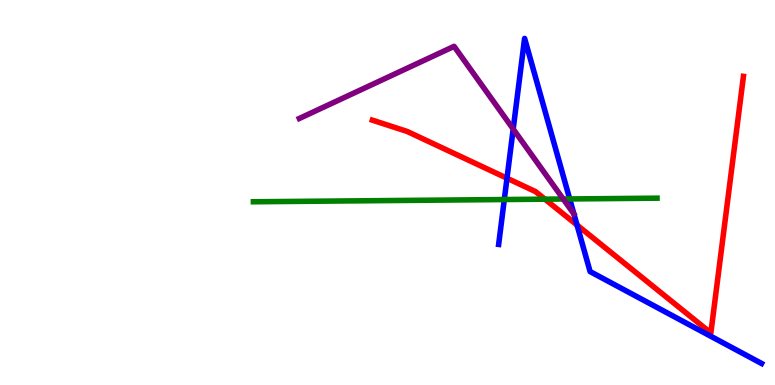[{'lines': ['blue', 'red'], 'intersections': [{'x': 6.54, 'y': 5.37}, {'x': 7.45, 'y': 4.15}]}, {'lines': ['green', 'red'], 'intersections': [{'x': 7.03, 'y': 4.83}]}, {'lines': ['purple', 'red'], 'intersections': []}, {'lines': ['blue', 'green'], 'intersections': [{'x': 6.51, 'y': 4.82}, {'x': 7.35, 'y': 4.83}]}, {'lines': ['blue', 'purple'], 'intersections': [{'x': 6.62, 'y': 6.65}]}, {'lines': ['green', 'purple'], 'intersections': [{'x': 7.27, 'y': 4.83}]}]